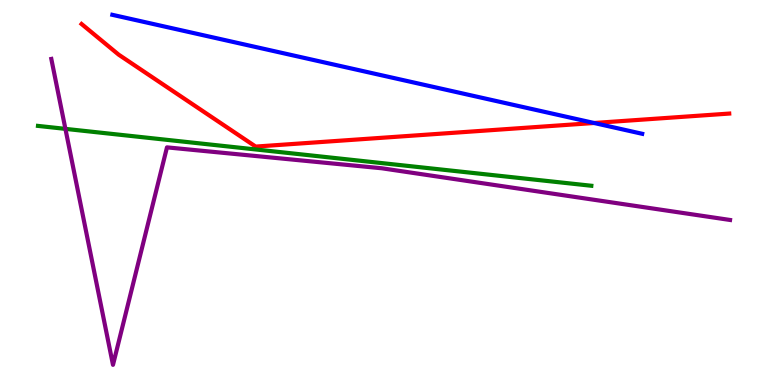[{'lines': ['blue', 'red'], 'intersections': [{'x': 7.67, 'y': 6.81}]}, {'lines': ['green', 'red'], 'intersections': []}, {'lines': ['purple', 'red'], 'intersections': []}, {'lines': ['blue', 'green'], 'intersections': []}, {'lines': ['blue', 'purple'], 'intersections': []}, {'lines': ['green', 'purple'], 'intersections': [{'x': 0.844, 'y': 6.65}]}]